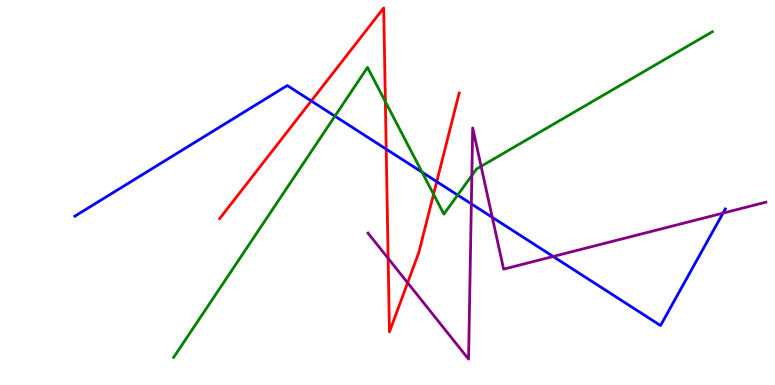[{'lines': ['blue', 'red'], 'intersections': [{'x': 4.02, 'y': 7.38}, {'x': 4.98, 'y': 6.13}, {'x': 5.64, 'y': 5.28}]}, {'lines': ['green', 'red'], 'intersections': [{'x': 4.97, 'y': 7.36}, {'x': 5.59, 'y': 4.95}]}, {'lines': ['purple', 'red'], 'intersections': [{'x': 5.01, 'y': 3.29}, {'x': 5.26, 'y': 2.66}]}, {'lines': ['blue', 'green'], 'intersections': [{'x': 4.32, 'y': 6.98}, {'x': 5.45, 'y': 5.53}, {'x': 5.91, 'y': 4.93}]}, {'lines': ['blue', 'purple'], 'intersections': [{'x': 6.08, 'y': 4.7}, {'x': 6.35, 'y': 4.35}, {'x': 7.14, 'y': 3.34}, {'x': 9.33, 'y': 4.46}]}, {'lines': ['green', 'purple'], 'intersections': [{'x': 6.09, 'y': 5.44}, {'x': 6.21, 'y': 5.68}]}]